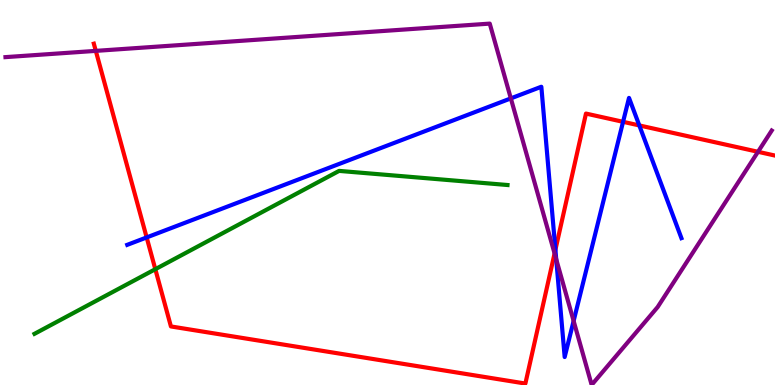[{'lines': ['blue', 'red'], 'intersections': [{'x': 1.89, 'y': 3.83}, {'x': 7.17, 'y': 3.51}, {'x': 8.04, 'y': 6.84}, {'x': 8.25, 'y': 6.74}]}, {'lines': ['green', 'red'], 'intersections': [{'x': 2.0, 'y': 3.01}]}, {'lines': ['purple', 'red'], 'intersections': [{'x': 1.24, 'y': 8.68}, {'x': 7.16, 'y': 3.42}, {'x': 9.78, 'y': 6.06}]}, {'lines': ['blue', 'green'], 'intersections': []}, {'lines': ['blue', 'purple'], 'intersections': [{'x': 6.59, 'y': 7.44}, {'x': 7.18, 'y': 3.26}, {'x': 7.4, 'y': 1.66}]}, {'lines': ['green', 'purple'], 'intersections': []}]